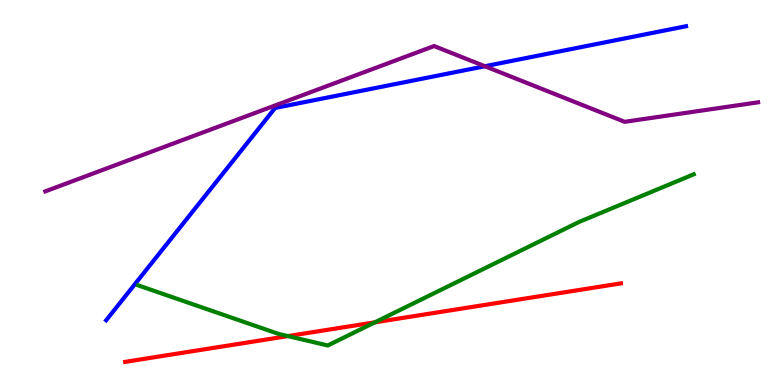[{'lines': ['blue', 'red'], 'intersections': []}, {'lines': ['green', 'red'], 'intersections': [{'x': 3.71, 'y': 1.27}, {'x': 4.84, 'y': 1.63}]}, {'lines': ['purple', 'red'], 'intersections': []}, {'lines': ['blue', 'green'], 'intersections': []}, {'lines': ['blue', 'purple'], 'intersections': [{'x': 6.26, 'y': 8.28}]}, {'lines': ['green', 'purple'], 'intersections': []}]